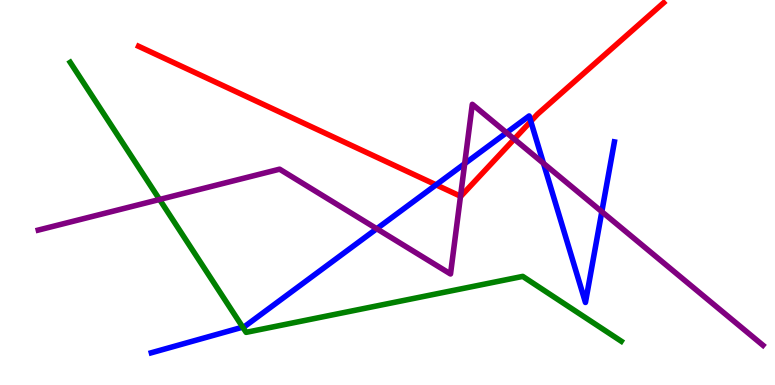[{'lines': ['blue', 'red'], 'intersections': [{'x': 5.63, 'y': 5.2}, {'x': 6.85, 'y': 6.85}]}, {'lines': ['green', 'red'], 'intersections': []}, {'lines': ['purple', 'red'], 'intersections': [{'x': 5.94, 'y': 4.9}, {'x': 6.64, 'y': 6.39}]}, {'lines': ['blue', 'green'], 'intersections': [{'x': 3.13, 'y': 1.5}]}, {'lines': ['blue', 'purple'], 'intersections': [{'x': 4.86, 'y': 4.06}, {'x': 6.0, 'y': 5.75}, {'x': 6.54, 'y': 6.55}, {'x': 7.01, 'y': 5.76}, {'x': 7.77, 'y': 4.5}]}, {'lines': ['green', 'purple'], 'intersections': [{'x': 2.06, 'y': 4.82}]}]